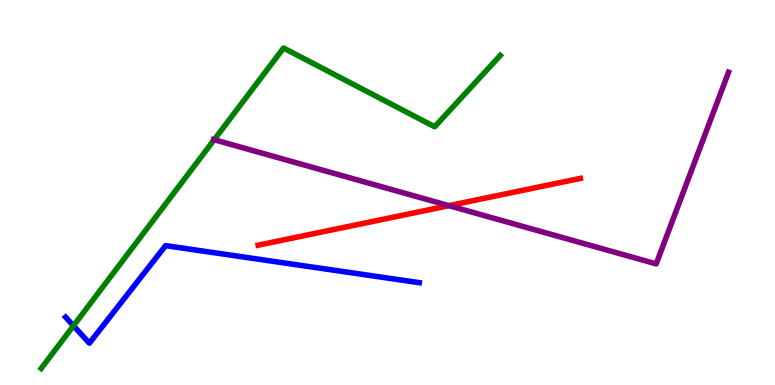[{'lines': ['blue', 'red'], 'intersections': []}, {'lines': ['green', 'red'], 'intersections': []}, {'lines': ['purple', 'red'], 'intersections': [{'x': 5.79, 'y': 4.66}]}, {'lines': ['blue', 'green'], 'intersections': [{'x': 0.948, 'y': 1.54}]}, {'lines': ['blue', 'purple'], 'intersections': []}, {'lines': ['green', 'purple'], 'intersections': [{'x': 2.76, 'y': 6.37}]}]